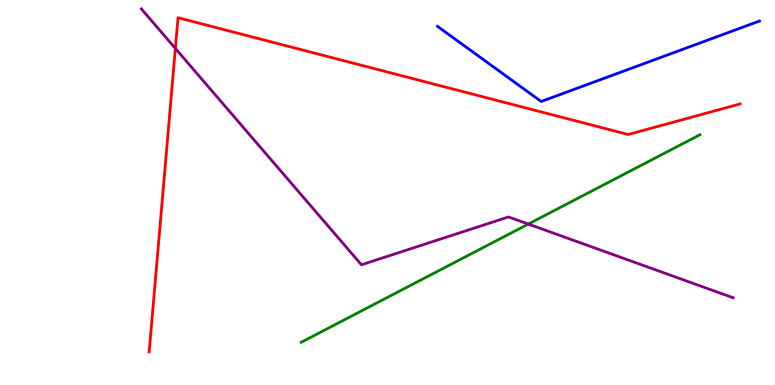[{'lines': ['blue', 'red'], 'intersections': []}, {'lines': ['green', 'red'], 'intersections': []}, {'lines': ['purple', 'red'], 'intersections': [{'x': 2.26, 'y': 8.74}]}, {'lines': ['blue', 'green'], 'intersections': []}, {'lines': ['blue', 'purple'], 'intersections': []}, {'lines': ['green', 'purple'], 'intersections': [{'x': 6.82, 'y': 4.18}]}]